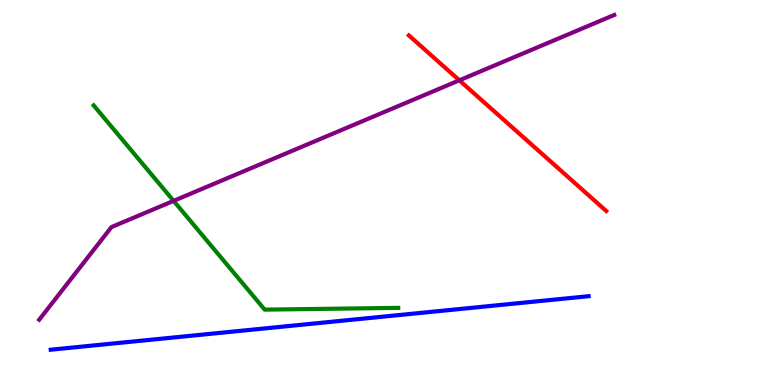[{'lines': ['blue', 'red'], 'intersections': []}, {'lines': ['green', 'red'], 'intersections': []}, {'lines': ['purple', 'red'], 'intersections': [{'x': 5.93, 'y': 7.91}]}, {'lines': ['blue', 'green'], 'intersections': []}, {'lines': ['blue', 'purple'], 'intersections': []}, {'lines': ['green', 'purple'], 'intersections': [{'x': 2.24, 'y': 4.78}]}]